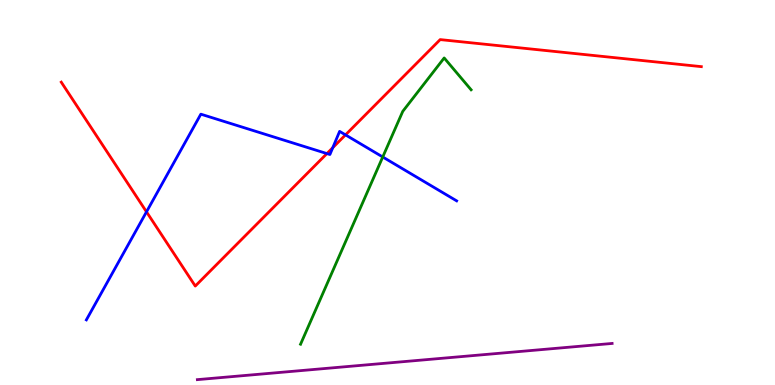[{'lines': ['blue', 'red'], 'intersections': [{'x': 1.89, 'y': 4.5}, {'x': 4.22, 'y': 6.01}, {'x': 4.29, 'y': 6.16}, {'x': 4.46, 'y': 6.5}]}, {'lines': ['green', 'red'], 'intersections': []}, {'lines': ['purple', 'red'], 'intersections': []}, {'lines': ['blue', 'green'], 'intersections': [{'x': 4.94, 'y': 5.92}]}, {'lines': ['blue', 'purple'], 'intersections': []}, {'lines': ['green', 'purple'], 'intersections': []}]